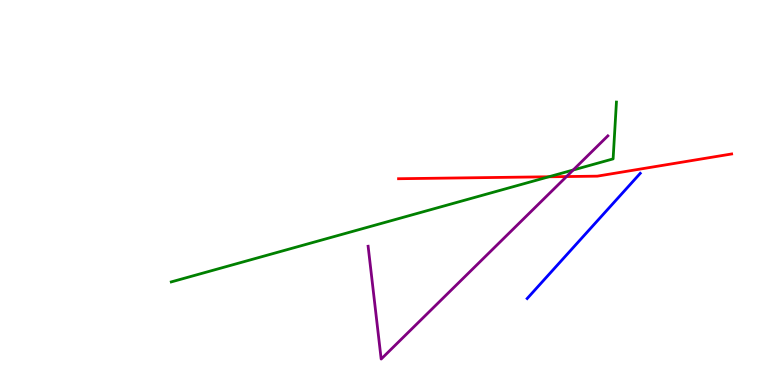[{'lines': ['blue', 'red'], 'intersections': []}, {'lines': ['green', 'red'], 'intersections': [{'x': 7.08, 'y': 5.41}]}, {'lines': ['purple', 'red'], 'intersections': [{'x': 7.31, 'y': 5.41}]}, {'lines': ['blue', 'green'], 'intersections': []}, {'lines': ['blue', 'purple'], 'intersections': []}, {'lines': ['green', 'purple'], 'intersections': [{'x': 7.4, 'y': 5.58}]}]